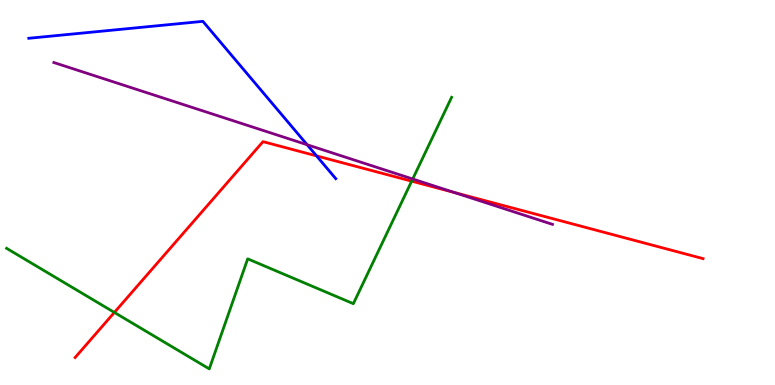[{'lines': ['blue', 'red'], 'intersections': [{'x': 4.08, 'y': 5.95}]}, {'lines': ['green', 'red'], 'intersections': [{'x': 1.48, 'y': 1.88}, {'x': 5.31, 'y': 5.29}]}, {'lines': ['purple', 'red'], 'intersections': [{'x': 5.86, 'y': 5.0}]}, {'lines': ['blue', 'green'], 'intersections': []}, {'lines': ['blue', 'purple'], 'intersections': [{'x': 3.96, 'y': 6.24}]}, {'lines': ['green', 'purple'], 'intersections': [{'x': 5.33, 'y': 5.35}]}]